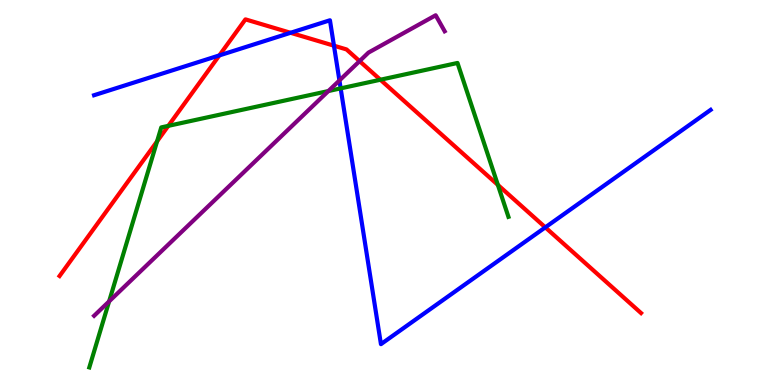[{'lines': ['blue', 'red'], 'intersections': [{'x': 2.83, 'y': 8.56}, {'x': 3.75, 'y': 9.15}, {'x': 4.31, 'y': 8.81}, {'x': 7.04, 'y': 4.09}]}, {'lines': ['green', 'red'], 'intersections': [{'x': 2.03, 'y': 6.33}, {'x': 2.17, 'y': 6.73}, {'x': 4.91, 'y': 7.93}, {'x': 6.42, 'y': 5.2}]}, {'lines': ['purple', 'red'], 'intersections': [{'x': 4.64, 'y': 8.41}]}, {'lines': ['blue', 'green'], 'intersections': [{'x': 4.4, 'y': 7.7}]}, {'lines': ['blue', 'purple'], 'intersections': [{'x': 4.38, 'y': 7.91}]}, {'lines': ['green', 'purple'], 'intersections': [{'x': 1.41, 'y': 2.17}, {'x': 4.24, 'y': 7.64}]}]